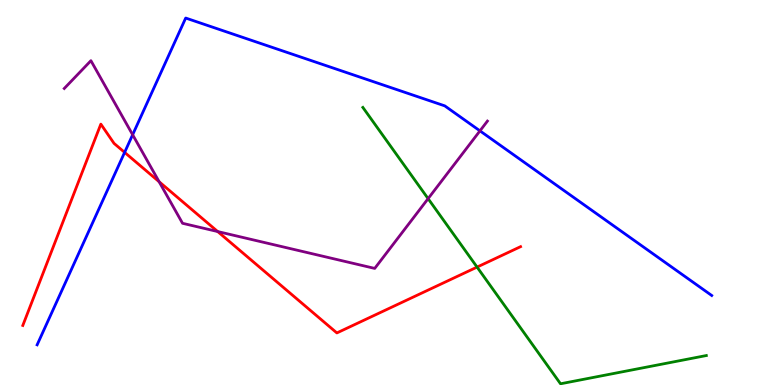[{'lines': ['blue', 'red'], 'intersections': [{'x': 1.61, 'y': 6.04}]}, {'lines': ['green', 'red'], 'intersections': [{'x': 6.16, 'y': 3.06}]}, {'lines': ['purple', 'red'], 'intersections': [{'x': 2.05, 'y': 5.28}, {'x': 2.81, 'y': 3.99}]}, {'lines': ['blue', 'green'], 'intersections': []}, {'lines': ['blue', 'purple'], 'intersections': [{'x': 1.71, 'y': 6.5}, {'x': 6.19, 'y': 6.6}]}, {'lines': ['green', 'purple'], 'intersections': [{'x': 5.52, 'y': 4.84}]}]